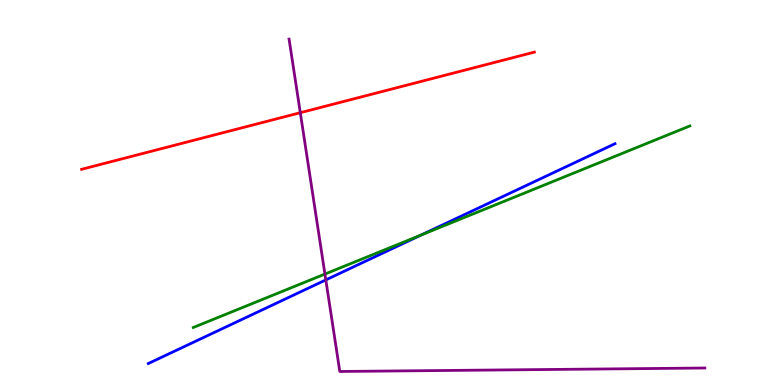[{'lines': ['blue', 'red'], 'intersections': []}, {'lines': ['green', 'red'], 'intersections': []}, {'lines': ['purple', 'red'], 'intersections': [{'x': 3.87, 'y': 7.07}]}, {'lines': ['blue', 'green'], 'intersections': [{'x': 5.43, 'y': 3.9}]}, {'lines': ['blue', 'purple'], 'intersections': [{'x': 4.2, 'y': 2.73}]}, {'lines': ['green', 'purple'], 'intersections': [{'x': 4.19, 'y': 2.88}]}]